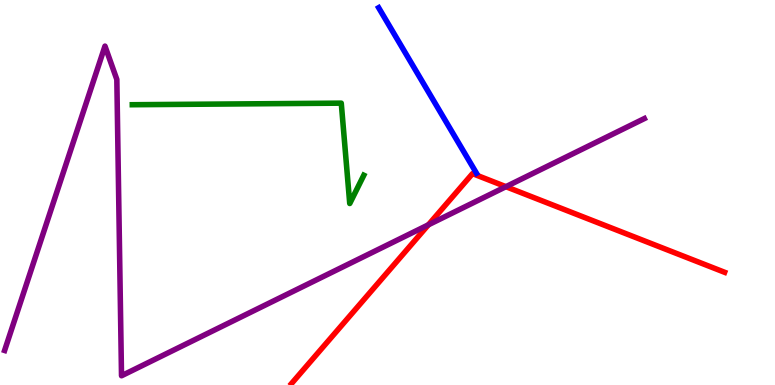[{'lines': ['blue', 'red'], 'intersections': []}, {'lines': ['green', 'red'], 'intersections': []}, {'lines': ['purple', 'red'], 'intersections': [{'x': 5.53, 'y': 4.16}, {'x': 6.53, 'y': 5.15}]}, {'lines': ['blue', 'green'], 'intersections': []}, {'lines': ['blue', 'purple'], 'intersections': []}, {'lines': ['green', 'purple'], 'intersections': []}]